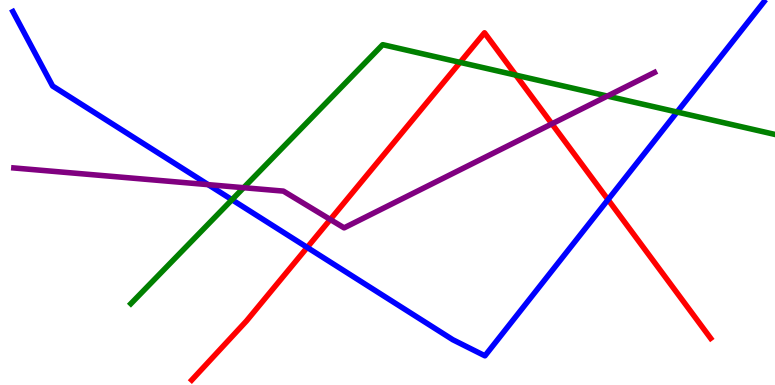[{'lines': ['blue', 'red'], 'intersections': [{'x': 3.96, 'y': 3.57}, {'x': 7.85, 'y': 4.81}]}, {'lines': ['green', 'red'], 'intersections': [{'x': 5.94, 'y': 8.38}, {'x': 6.66, 'y': 8.05}]}, {'lines': ['purple', 'red'], 'intersections': [{'x': 4.26, 'y': 4.3}, {'x': 7.12, 'y': 6.78}]}, {'lines': ['blue', 'green'], 'intersections': [{'x': 2.99, 'y': 4.81}, {'x': 8.74, 'y': 7.09}]}, {'lines': ['blue', 'purple'], 'intersections': [{'x': 2.69, 'y': 5.2}]}, {'lines': ['green', 'purple'], 'intersections': [{'x': 3.14, 'y': 5.12}, {'x': 7.84, 'y': 7.5}]}]